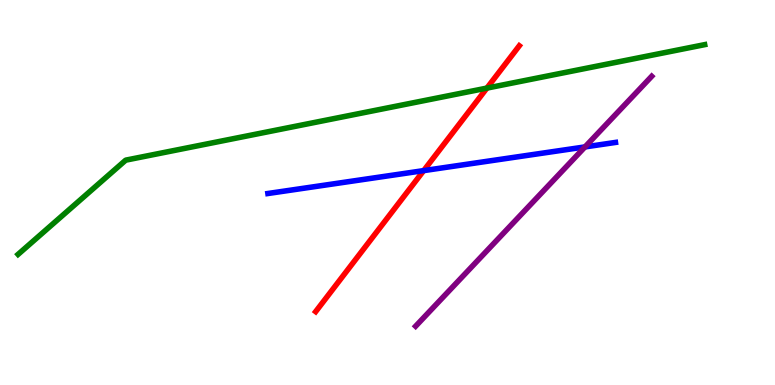[{'lines': ['blue', 'red'], 'intersections': [{'x': 5.47, 'y': 5.57}]}, {'lines': ['green', 'red'], 'intersections': [{'x': 6.28, 'y': 7.71}]}, {'lines': ['purple', 'red'], 'intersections': []}, {'lines': ['blue', 'green'], 'intersections': []}, {'lines': ['blue', 'purple'], 'intersections': [{'x': 7.55, 'y': 6.18}]}, {'lines': ['green', 'purple'], 'intersections': []}]